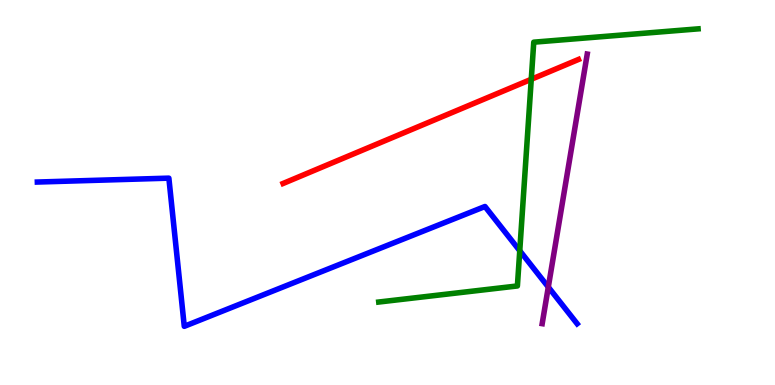[{'lines': ['blue', 'red'], 'intersections': []}, {'lines': ['green', 'red'], 'intersections': [{'x': 6.86, 'y': 7.94}]}, {'lines': ['purple', 'red'], 'intersections': []}, {'lines': ['blue', 'green'], 'intersections': [{'x': 6.71, 'y': 3.49}]}, {'lines': ['blue', 'purple'], 'intersections': [{'x': 7.07, 'y': 2.54}]}, {'lines': ['green', 'purple'], 'intersections': []}]